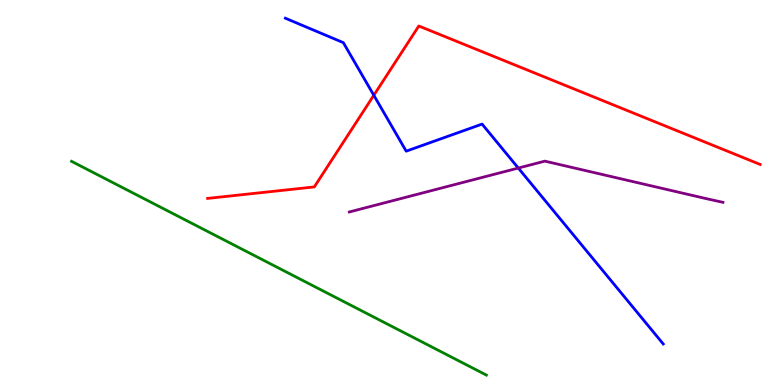[{'lines': ['blue', 'red'], 'intersections': [{'x': 4.82, 'y': 7.53}]}, {'lines': ['green', 'red'], 'intersections': []}, {'lines': ['purple', 'red'], 'intersections': []}, {'lines': ['blue', 'green'], 'intersections': []}, {'lines': ['blue', 'purple'], 'intersections': [{'x': 6.69, 'y': 5.63}]}, {'lines': ['green', 'purple'], 'intersections': []}]